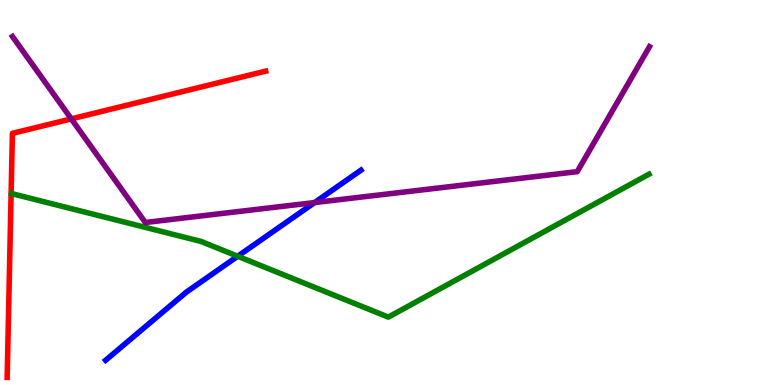[{'lines': ['blue', 'red'], 'intersections': []}, {'lines': ['green', 'red'], 'intersections': []}, {'lines': ['purple', 'red'], 'intersections': [{'x': 0.92, 'y': 6.91}]}, {'lines': ['blue', 'green'], 'intersections': [{'x': 3.07, 'y': 3.34}]}, {'lines': ['blue', 'purple'], 'intersections': [{'x': 4.06, 'y': 4.74}]}, {'lines': ['green', 'purple'], 'intersections': []}]